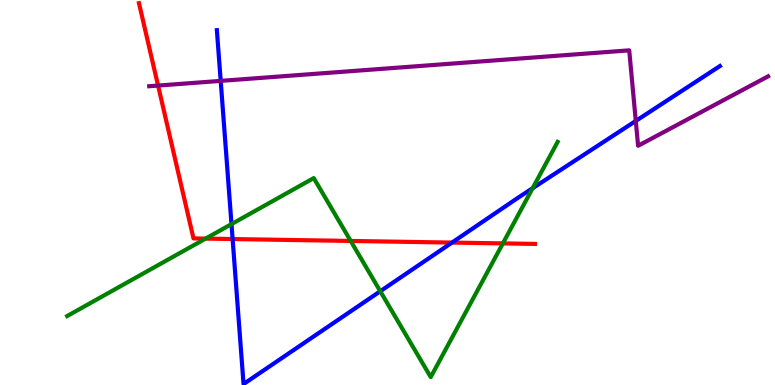[{'lines': ['blue', 'red'], 'intersections': [{'x': 3.0, 'y': 3.79}, {'x': 5.83, 'y': 3.7}]}, {'lines': ['green', 'red'], 'intersections': [{'x': 2.65, 'y': 3.8}, {'x': 4.53, 'y': 3.74}, {'x': 6.49, 'y': 3.68}]}, {'lines': ['purple', 'red'], 'intersections': [{'x': 2.04, 'y': 7.78}]}, {'lines': ['blue', 'green'], 'intersections': [{'x': 2.99, 'y': 4.18}, {'x': 4.91, 'y': 2.44}, {'x': 6.87, 'y': 5.11}]}, {'lines': ['blue', 'purple'], 'intersections': [{'x': 2.85, 'y': 7.9}, {'x': 8.2, 'y': 6.86}]}, {'lines': ['green', 'purple'], 'intersections': []}]